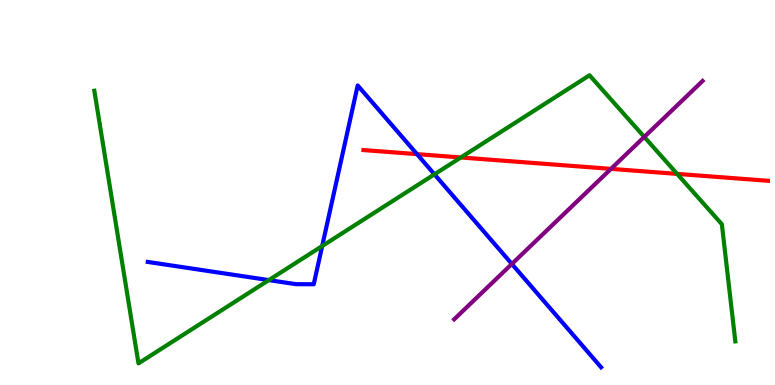[{'lines': ['blue', 'red'], 'intersections': [{'x': 5.38, 'y': 6.0}]}, {'lines': ['green', 'red'], 'intersections': [{'x': 5.95, 'y': 5.91}, {'x': 8.74, 'y': 5.48}]}, {'lines': ['purple', 'red'], 'intersections': [{'x': 7.88, 'y': 5.61}]}, {'lines': ['blue', 'green'], 'intersections': [{'x': 3.47, 'y': 2.72}, {'x': 4.16, 'y': 3.61}, {'x': 5.61, 'y': 5.47}]}, {'lines': ['blue', 'purple'], 'intersections': [{'x': 6.6, 'y': 3.14}]}, {'lines': ['green', 'purple'], 'intersections': [{'x': 8.31, 'y': 6.44}]}]